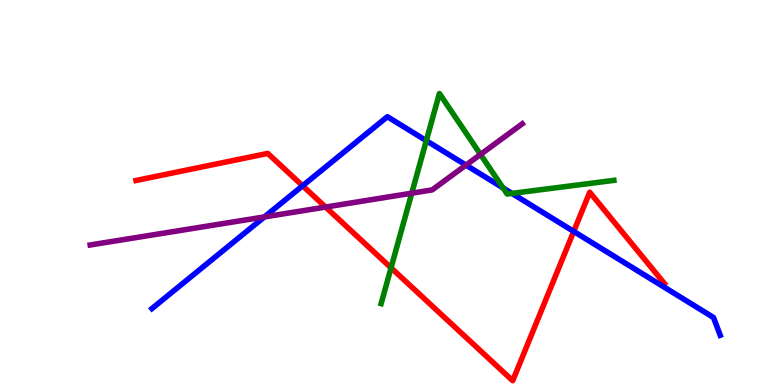[{'lines': ['blue', 'red'], 'intersections': [{'x': 3.9, 'y': 5.17}, {'x': 7.4, 'y': 3.99}]}, {'lines': ['green', 'red'], 'intersections': [{'x': 5.05, 'y': 3.04}]}, {'lines': ['purple', 'red'], 'intersections': [{'x': 4.2, 'y': 4.62}]}, {'lines': ['blue', 'green'], 'intersections': [{'x': 5.5, 'y': 6.35}, {'x': 6.49, 'y': 5.12}, {'x': 6.61, 'y': 4.98}]}, {'lines': ['blue', 'purple'], 'intersections': [{'x': 3.41, 'y': 4.37}, {'x': 6.01, 'y': 5.71}]}, {'lines': ['green', 'purple'], 'intersections': [{'x': 5.31, 'y': 4.98}, {'x': 6.2, 'y': 5.99}]}]